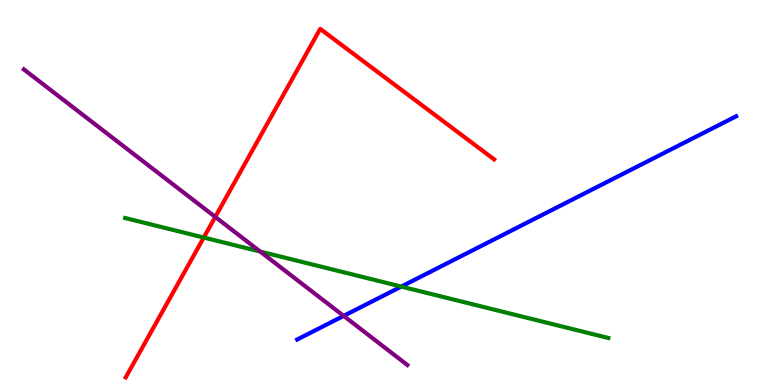[{'lines': ['blue', 'red'], 'intersections': []}, {'lines': ['green', 'red'], 'intersections': [{'x': 2.63, 'y': 3.83}]}, {'lines': ['purple', 'red'], 'intersections': [{'x': 2.78, 'y': 4.37}]}, {'lines': ['blue', 'green'], 'intersections': [{'x': 5.18, 'y': 2.56}]}, {'lines': ['blue', 'purple'], 'intersections': [{'x': 4.43, 'y': 1.8}]}, {'lines': ['green', 'purple'], 'intersections': [{'x': 3.36, 'y': 3.47}]}]